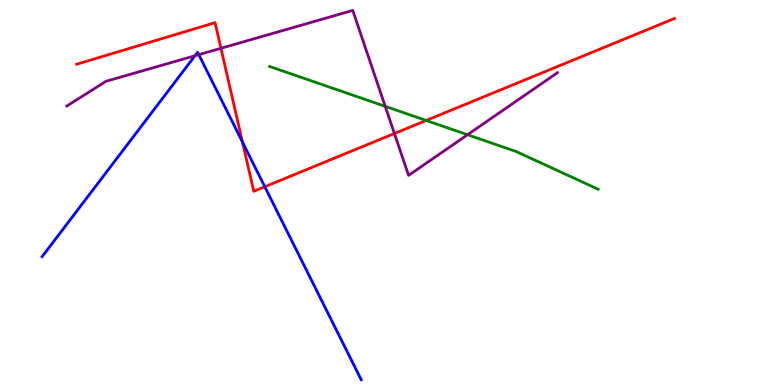[{'lines': ['blue', 'red'], 'intersections': [{'x': 3.13, 'y': 6.31}, {'x': 3.42, 'y': 5.15}]}, {'lines': ['green', 'red'], 'intersections': [{'x': 5.5, 'y': 6.87}]}, {'lines': ['purple', 'red'], 'intersections': [{'x': 2.85, 'y': 8.75}, {'x': 5.09, 'y': 6.53}]}, {'lines': ['blue', 'green'], 'intersections': []}, {'lines': ['blue', 'purple'], 'intersections': [{'x': 2.52, 'y': 8.55}, {'x': 2.57, 'y': 8.58}]}, {'lines': ['green', 'purple'], 'intersections': [{'x': 4.97, 'y': 7.24}, {'x': 6.03, 'y': 6.5}]}]